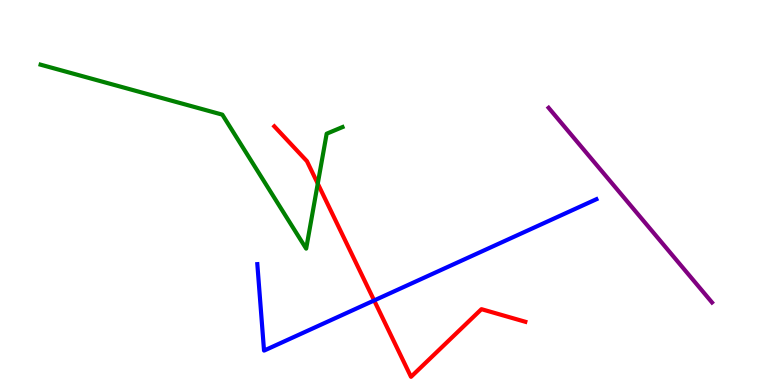[{'lines': ['blue', 'red'], 'intersections': [{'x': 4.83, 'y': 2.2}]}, {'lines': ['green', 'red'], 'intersections': [{'x': 4.1, 'y': 5.23}]}, {'lines': ['purple', 'red'], 'intersections': []}, {'lines': ['blue', 'green'], 'intersections': []}, {'lines': ['blue', 'purple'], 'intersections': []}, {'lines': ['green', 'purple'], 'intersections': []}]